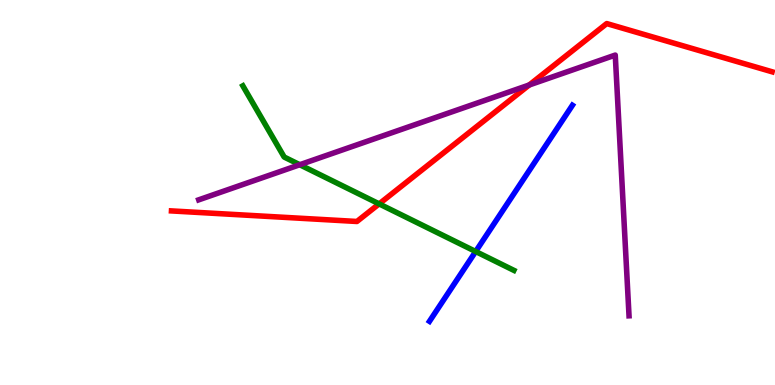[{'lines': ['blue', 'red'], 'intersections': []}, {'lines': ['green', 'red'], 'intersections': [{'x': 4.89, 'y': 4.7}]}, {'lines': ['purple', 'red'], 'intersections': [{'x': 6.83, 'y': 7.79}]}, {'lines': ['blue', 'green'], 'intersections': [{'x': 6.14, 'y': 3.47}]}, {'lines': ['blue', 'purple'], 'intersections': []}, {'lines': ['green', 'purple'], 'intersections': [{'x': 3.87, 'y': 5.72}]}]